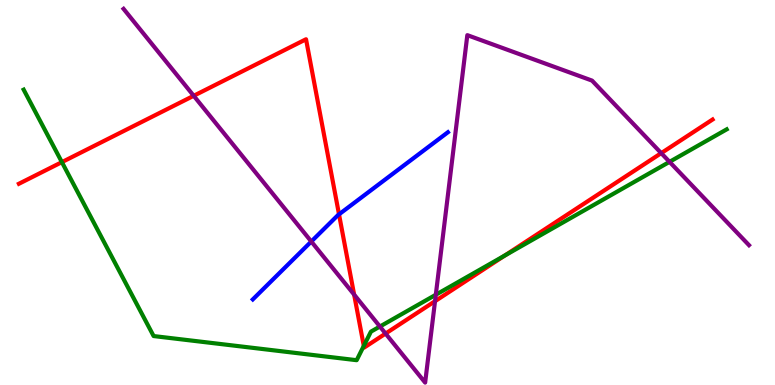[{'lines': ['blue', 'red'], 'intersections': [{'x': 4.37, 'y': 4.43}]}, {'lines': ['green', 'red'], 'intersections': [{'x': 0.799, 'y': 5.79}, {'x': 4.69, 'y': 1.02}, {'x': 6.51, 'y': 3.36}]}, {'lines': ['purple', 'red'], 'intersections': [{'x': 2.5, 'y': 7.51}, {'x': 4.57, 'y': 2.35}, {'x': 4.98, 'y': 1.34}, {'x': 5.61, 'y': 2.18}, {'x': 8.53, 'y': 6.02}]}, {'lines': ['blue', 'green'], 'intersections': []}, {'lines': ['blue', 'purple'], 'intersections': [{'x': 4.02, 'y': 3.73}]}, {'lines': ['green', 'purple'], 'intersections': [{'x': 4.9, 'y': 1.52}, {'x': 5.62, 'y': 2.34}, {'x': 8.64, 'y': 5.8}]}]